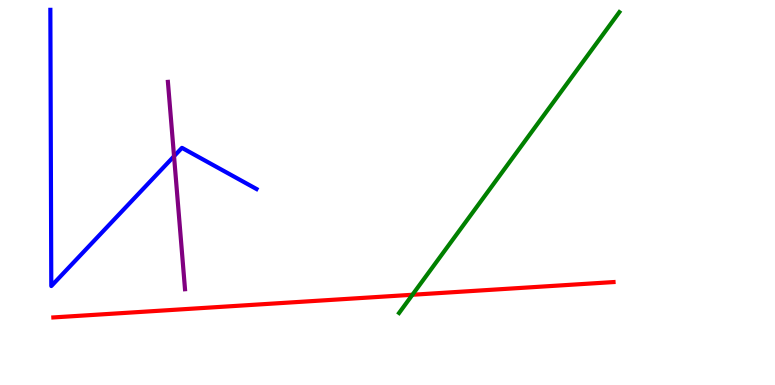[{'lines': ['blue', 'red'], 'intersections': []}, {'lines': ['green', 'red'], 'intersections': [{'x': 5.32, 'y': 2.34}]}, {'lines': ['purple', 'red'], 'intersections': []}, {'lines': ['blue', 'green'], 'intersections': []}, {'lines': ['blue', 'purple'], 'intersections': [{'x': 2.25, 'y': 5.94}]}, {'lines': ['green', 'purple'], 'intersections': []}]